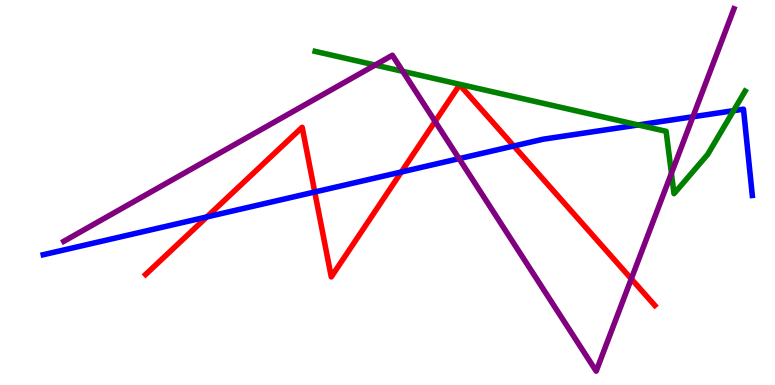[{'lines': ['blue', 'red'], 'intersections': [{'x': 2.67, 'y': 4.37}, {'x': 4.06, 'y': 5.01}, {'x': 5.18, 'y': 5.53}, {'x': 6.63, 'y': 6.21}]}, {'lines': ['green', 'red'], 'intersections': []}, {'lines': ['purple', 'red'], 'intersections': [{'x': 5.61, 'y': 6.84}, {'x': 8.15, 'y': 2.76}]}, {'lines': ['blue', 'green'], 'intersections': [{'x': 8.24, 'y': 6.75}, {'x': 9.47, 'y': 7.13}]}, {'lines': ['blue', 'purple'], 'intersections': [{'x': 5.92, 'y': 5.88}, {'x': 8.94, 'y': 6.97}]}, {'lines': ['green', 'purple'], 'intersections': [{'x': 4.84, 'y': 8.31}, {'x': 5.2, 'y': 8.15}, {'x': 8.66, 'y': 5.5}]}]